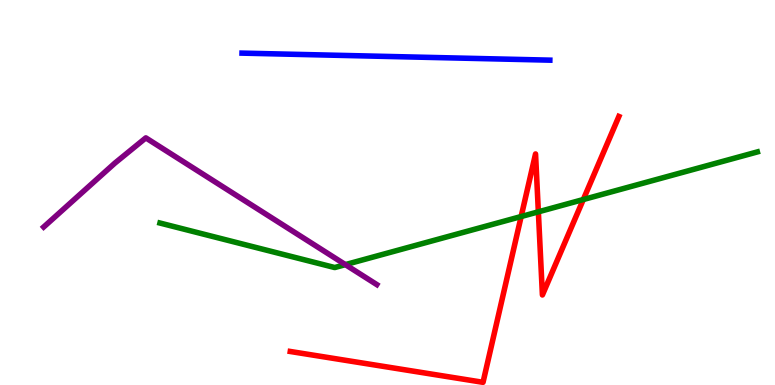[{'lines': ['blue', 'red'], 'intersections': []}, {'lines': ['green', 'red'], 'intersections': [{'x': 6.72, 'y': 4.38}, {'x': 6.95, 'y': 4.5}, {'x': 7.53, 'y': 4.82}]}, {'lines': ['purple', 'red'], 'intersections': []}, {'lines': ['blue', 'green'], 'intersections': []}, {'lines': ['blue', 'purple'], 'intersections': []}, {'lines': ['green', 'purple'], 'intersections': [{'x': 4.46, 'y': 3.13}]}]